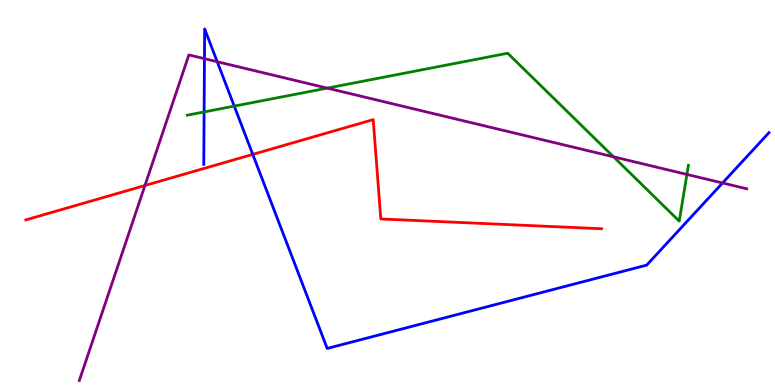[{'lines': ['blue', 'red'], 'intersections': [{'x': 3.26, 'y': 5.99}]}, {'lines': ['green', 'red'], 'intersections': []}, {'lines': ['purple', 'red'], 'intersections': [{'x': 1.87, 'y': 5.18}]}, {'lines': ['blue', 'green'], 'intersections': [{'x': 2.63, 'y': 7.09}, {'x': 3.02, 'y': 7.24}]}, {'lines': ['blue', 'purple'], 'intersections': [{'x': 2.64, 'y': 8.48}, {'x': 2.8, 'y': 8.4}, {'x': 9.32, 'y': 5.25}]}, {'lines': ['green', 'purple'], 'intersections': [{'x': 4.22, 'y': 7.71}, {'x': 7.92, 'y': 5.93}, {'x': 8.86, 'y': 5.47}]}]